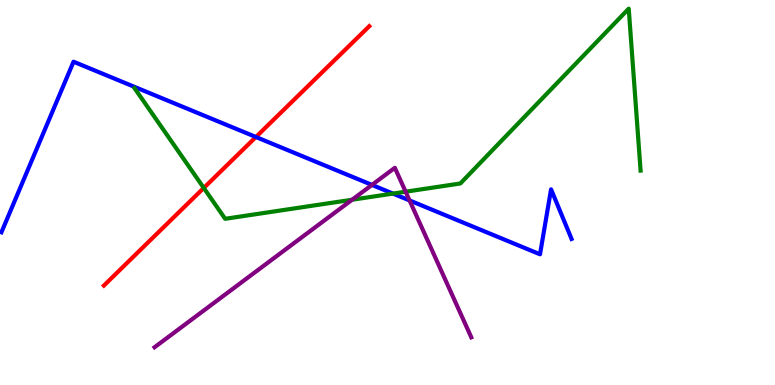[{'lines': ['blue', 'red'], 'intersections': [{'x': 3.3, 'y': 6.44}]}, {'lines': ['green', 'red'], 'intersections': [{'x': 2.63, 'y': 5.12}]}, {'lines': ['purple', 'red'], 'intersections': []}, {'lines': ['blue', 'green'], 'intersections': [{'x': 5.07, 'y': 4.97}]}, {'lines': ['blue', 'purple'], 'intersections': [{'x': 4.8, 'y': 5.2}, {'x': 5.28, 'y': 4.79}]}, {'lines': ['green', 'purple'], 'intersections': [{'x': 4.54, 'y': 4.81}, {'x': 5.23, 'y': 5.02}]}]